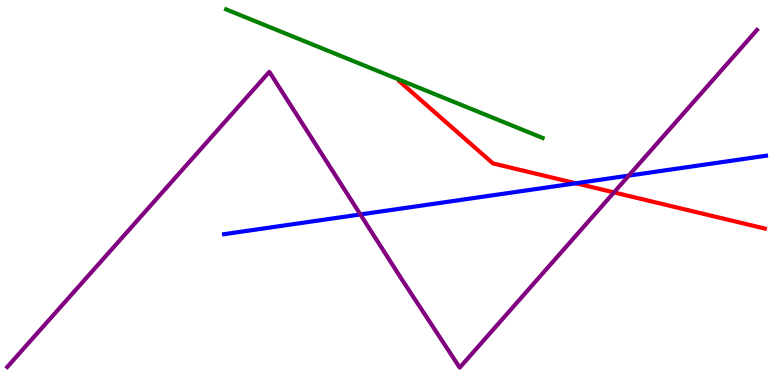[{'lines': ['blue', 'red'], 'intersections': [{'x': 7.43, 'y': 5.24}]}, {'lines': ['green', 'red'], 'intersections': []}, {'lines': ['purple', 'red'], 'intersections': [{'x': 7.92, 'y': 5.0}]}, {'lines': ['blue', 'green'], 'intersections': []}, {'lines': ['blue', 'purple'], 'intersections': [{'x': 4.65, 'y': 4.43}, {'x': 8.11, 'y': 5.44}]}, {'lines': ['green', 'purple'], 'intersections': []}]